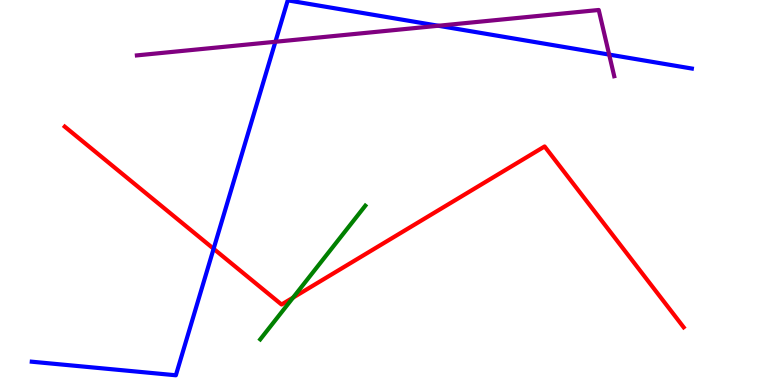[{'lines': ['blue', 'red'], 'intersections': [{'x': 2.76, 'y': 3.54}]}, {'lines': ['green', 'red'], 'intersections': [{'x': 3.78, 'y': 2.27}]}, {'lines': ['purple', 'red'], 'intersections': []}, {'lines': ['blue', 'green'], 'intersections': []}, {'lines': ['blue', 'purple'], 'intersections': [{'x': 3.55, 'y': 8.92}, {'x': 5.66, 'y': 9.33}, {'x': 7.86, 'y': 8.58}]}, {'lines': ['green', 'purple'], 'intersections': []}]